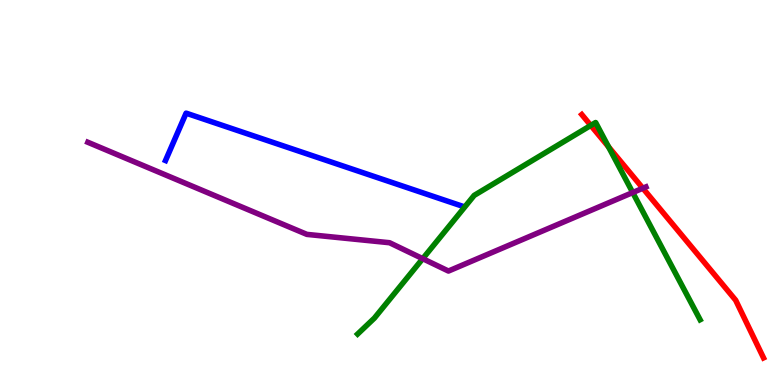[{'lines': ['blue', 'red'], 'intersections': []}, {'lines': ['green', 'red'], 'intersections': [{'x': 7.62, 'y': 6.74}, {'x': 7.85, 'y': 6.19}]}, {'lines': ['purple', 'red'], 'intersections': [{'x': 8.29, 'y': 5.11}]}, {'lines': ['blue', 'green'], 'intersections': []}, {'lines': ['blue', 'purple'], 'intersections': []}, {'lines': ['green', 'purple'], 'intersections': [{'x': 5.45, 'y': 3.28}, {'x': 8.16, 'y': 5.0}]}]